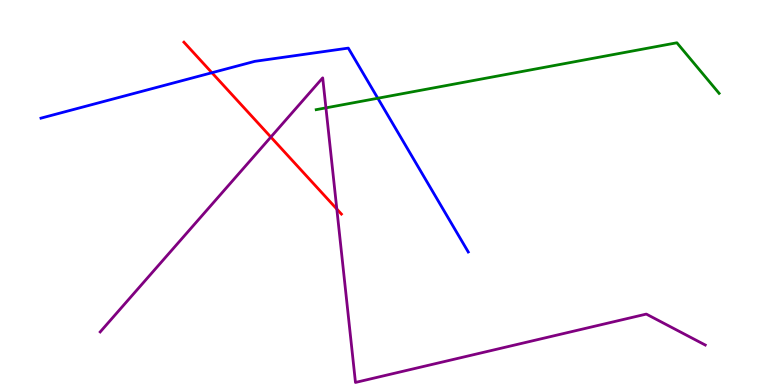[{'lines': ['blue', 'red'], 'intersections': [{'x': 2.73, 'y': 8.11}]}, {'lines': ['green', 'red'], 'intersections': []}, {'lines': ['purple', 'red'], 'intersections': [{'x': 3.49, 'y': 6.44}, {'x': 4.35, 'y': 4.57}]}, {'lines': ['blue', 'green'], 'intersections': [{'x': 4.87, 'y': 7.45}]}, {'lines': ['blue', 'purple'], 'intersections': []}, {'lines': ['green', 'purple'], 'intersections': [{'x': 4.21, 'y': 7.2}]}]